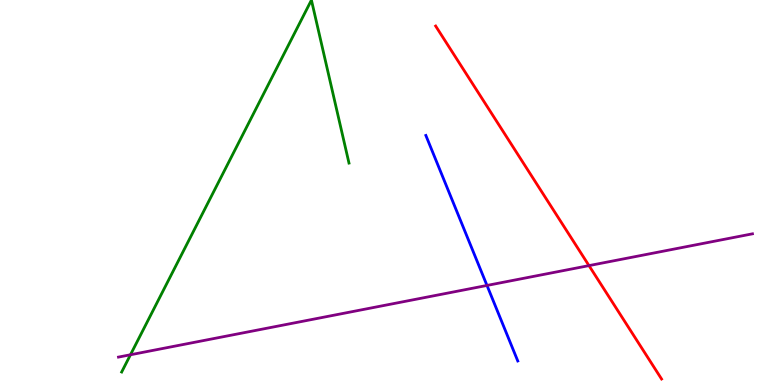[{'lines': ['blue', 'red'], 'intersections': []}, {'lines': ['green', 'red'], 'intersections': []}, {'lines': ['purple', 'red'], 'intersections': [{'x': 7.6, 'y': 3.1}]}, {'lines': ['blue', 'green'], 'intersections': []}, {'lines': ['blue', 'purple'], 'intersections': [{'x': 6.28, 'y': 2.59}]}, {'lines': ['green', 'purple'], 'intersections': [{'x': 1.68, 'y': 0.785}]}]